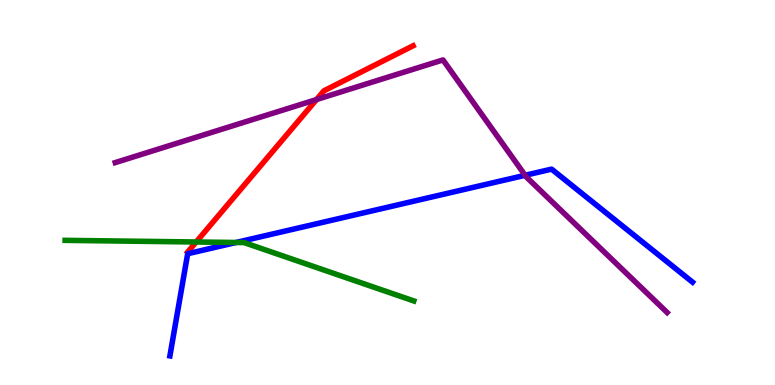[{'lines': ['blue', 'red'], 'intersections': []}, {'lines': ['green', 'red'], 'intersections': [{'x': 2.53, 'y': 3.71}]}, {'lines': ['purple', 'red'], 'intersections': [{'x': 4.08, 'y': 7.41}]}, {'lines': ['blue', 'green'], 'intersections': [{'x': 3.05, 'y': 3.7}]}, {'lines': ['blue', 'purple'], 'intersections': [{'x': 6.78, 'y': 5.45}]}, {'lines': ['green', 'purple'], 'intersections': []}]